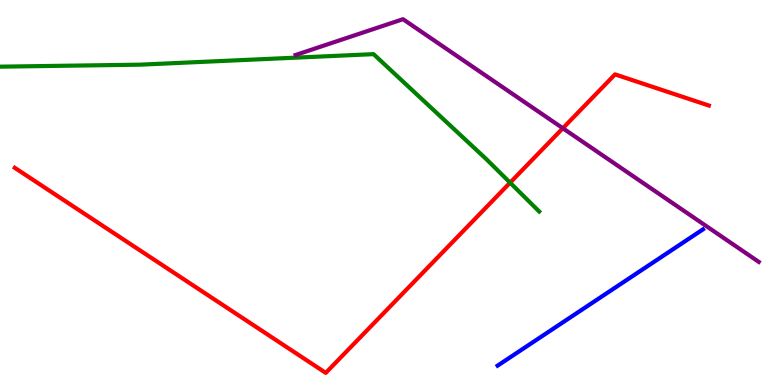[{'lines': ['blue', 'red'], 'intersections': []}, {'lines': ['green', 'red'], 'intersections': [{'x': 6.58, 'y': 5.26}]}, {'lines': ['purple', 'red'], 'intersections': [{'x': 7.26, 'y': 6.67}]}, {'lines': ['blue', 'green'], 'intersections': []}, {'lines': ['blue', 'purple'], 'intersections': []}, {'lines': ['green', 'purple'], 'intersections': []}]